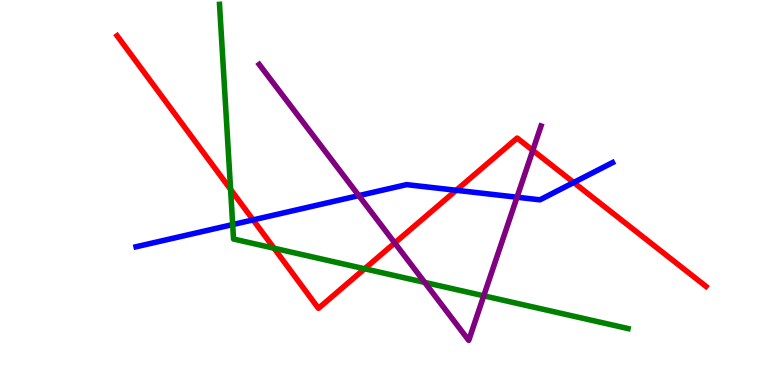[{'lines': ['blue', 'red'], 'intersections': [{'x': 3.27, 'y': 4.29}, {'x': 5.89, 'y': 5.06}, {'x': 7.4, 'y': 5.26}]}, {'lines': ['green', 'red'], 'intersections': [{'x': 2.98, 'y': 5.08}, {'x': 3.54, 'y': 3.55}, {'x': 4.7, 'y': 3.02}]}, {'lines': ['purple', 'red'], 'intersections': [{'x': 5.09, 'y': 3.69}, {'x': 6.87, 'y': 6.09}]}, {'lines': ['blue', 'green'], 'intersections': [{'x': 3.0, 'y': 4.17}]}, {'lines': ['blue', 'purple'], 'intersections': [{'x': 4.63, 'y': 4.92}, {'x': 6.67, 'y': 4.88}]}, {'lines': ['green', 'purple'], 'intersections': [{'x': 5.48, 'y': 2.66}, {'x': 6.24, 'y': 2.32}]}]